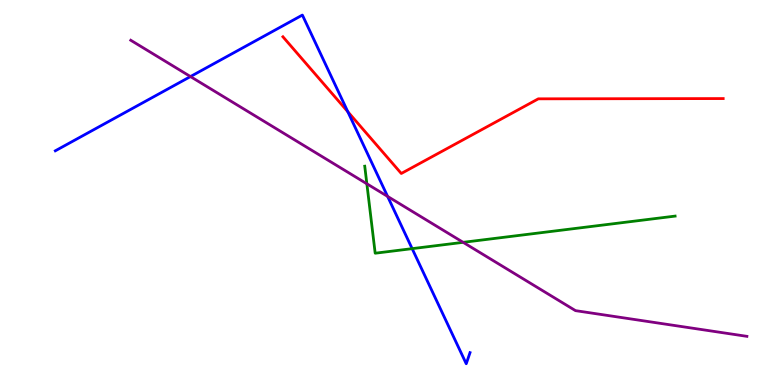[{'lines': ['blue', 'red'], 'intersections': [{'x': 4.49, 'y': 7.1}]}, {'lines': ['green', 'red'], 'intersections': []}, {'lines': ['purple', 'red'], 'intersections': []}, {'lines': ['blue', 'green'], 'intersections': [{'x': 5.32, 'y': 3.54}]}, {'lines': ['blue', 'purple'], 'intersections': [{'x': 2.46, 'y': 8.01}, {'x': 5.0, 'y': 4.9}]}, {'lines': ['green', 'purple'], 'intersections': [{'x': 4.73, 'y': 5.23}, {'x': 5.98, 'y': 3.71}]}]